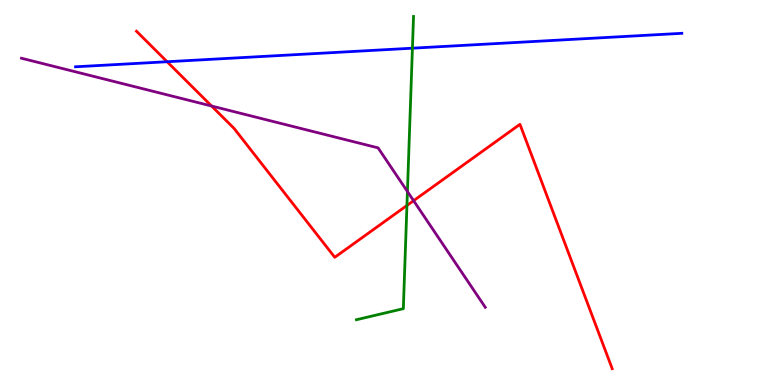[{'lines': ['blue', 'red'], 'intersections': [{'x': 2.16, 'y': 8.4}]}, {'lines': ['green', 'red'], 'intersections': [{'x': 5.25, 'y': 4.66}]}, {'lines': ['purple', 'red'], 'intersections': [{'x': 2.73, 'y': 7.25}, {'x': 5.34, 'y': 4.79}]}, {'lines': ['blue', 'green'], 'intersections': [{'x': 5.32, 'y': 8.75}]}, {'lines': ['blue', 'purple'], 'intersections': []}, {'lines': ['green', 'purple'], 'intersections': [{'x': 5.26, 'y': 5.03}]}]